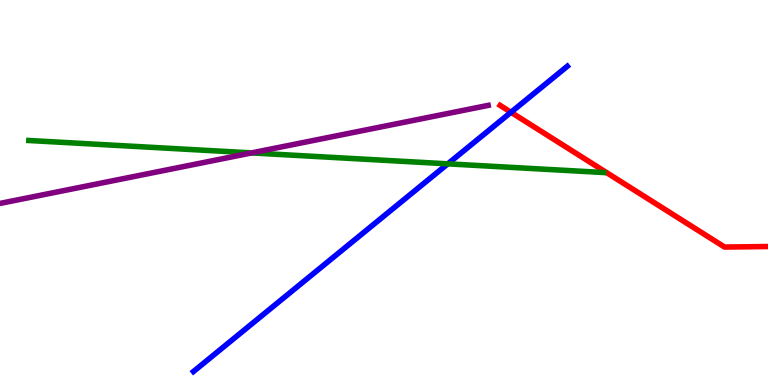[{'lines': ['blue', 'red'], 'intersections': [{'x': 6.59, 'y': 7.08}]}, {'lines': ['green', 'red'], 'intersections': []}, {'lines': ['purple', 'red'], 'intersections': []}, {'lines': ['blue', 'green'], 'intersections': [{'x': 5.78, 'y': 5.74}]}, {'lines': ['blue', 'purple'], 'intersections': []}, {'lines': ['green', 'purple'], 'intersections': [{'x': 3.25, 'y': 6.03}]}]